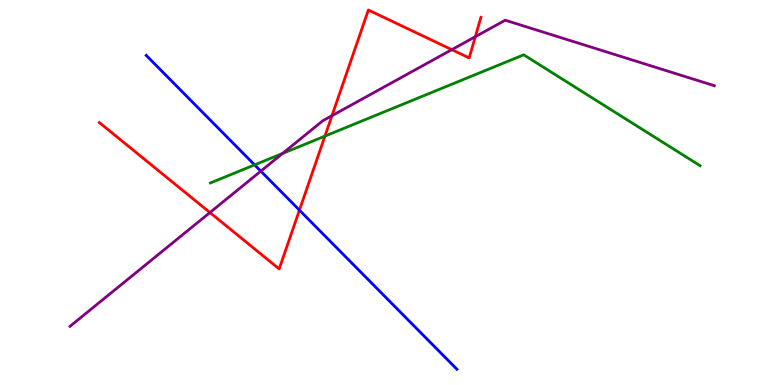[{'lines': ['blue', 'red'], 'intersections': [{'x': 3.86, 'y': 4.54}]}, {'lines': ['green', 'red'], 'intersections': [{'x': 4.19, 'y': 6.46}]}, {'lines': ['purple', 'red'], 'intersections': [{'x': 2.71, 'y': 4.48}, {'x': 4.28, 'y': 6.99}, {'x': 5.83, 'y': 8.71}, {'x': 6.13, 'y': 9.05}]}, {'lines': ['blue', 'green'], 'intersections': [{'x': 3.29, 'y': 5.72}]}, {'lines': ['blue', 'purple'], 'intersections': [{'x': 3.37, 'y': 5.55}]}, {'lines': ['green', 'purple'], 'intersections': [{'x': 3.65, 'y': 6.02}]}]